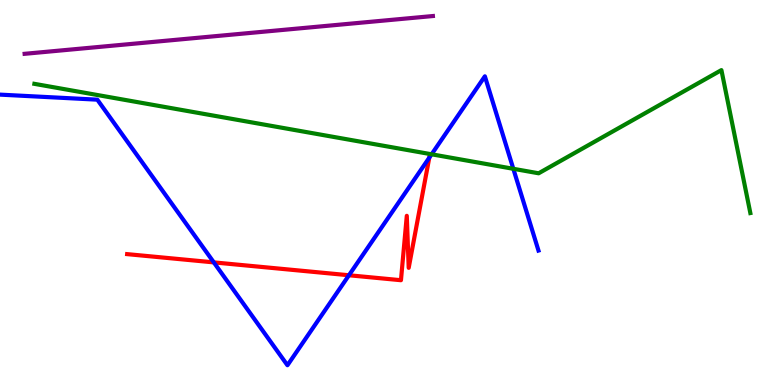[{'lines': ['blue', 'red'], 'intersections': [{'x': 2.76, 'y': 3.18}, {'x': 4.5, 'y': 2.85}, {'x': 5.54, 'y': 5.9}]}, {'lines': ['green', 'red'], 'intersections': []}, {'lines': ['purple', 'red'], 'intersections': []}, {'lines': ['blue', 'green'], 'intersections': [{'x': 5.57, 'y': 5.99}, {'x': 6.62, 'y': 5.62}]}, {'lines': ['blue', 'purple'], 'intersections': []}, {'lines': ['green', 'purple'], 'intersections': []}]